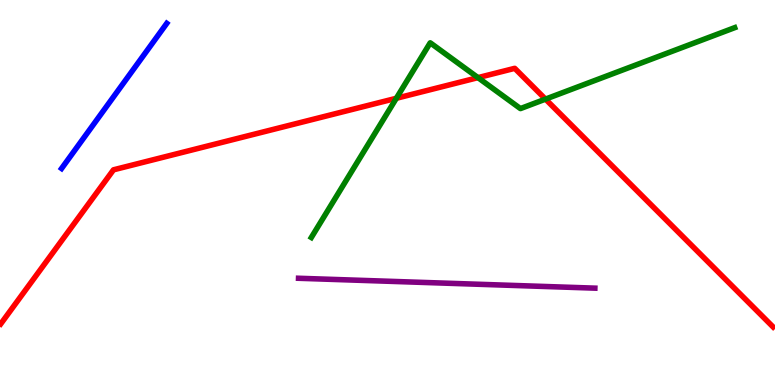[{'lines': ['blue', 'red'], 'intersections': []}, {'lines': ['green', 'red'], 'intersections': [{'x': 5.11, 'y': 7.45}, {'x': 6.17, 'y': 7.98}, {'x': 7.04, 'y': 7.43}]}, {'lines': ['purple', 'red'], 'intersections': []}, {'lines': ['blue', 'green'], 'intersections': []}, {'lines': ['blue', 'purple'], 'intersections': []}, {'lines': ['green', 'purple'], 'intersections': []}]